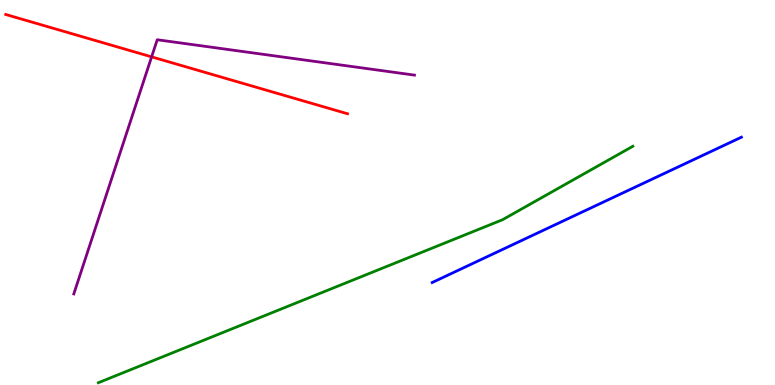[{'lines': ['blue', 'red'], 'intersections': []}, {'lines': ['green', 'red'], 'intersections': []}, {'lines': ['purple', 'red'], 'intersections': [{'x': 1.96, 'y': 8.52}]}, {'lines': ['blue', 'green'], 'intersections': []}, {'lines': ['blue', 'purple'], 'intersections': []}, {'lines': ['green', 'purple'], 'intersections': []}]